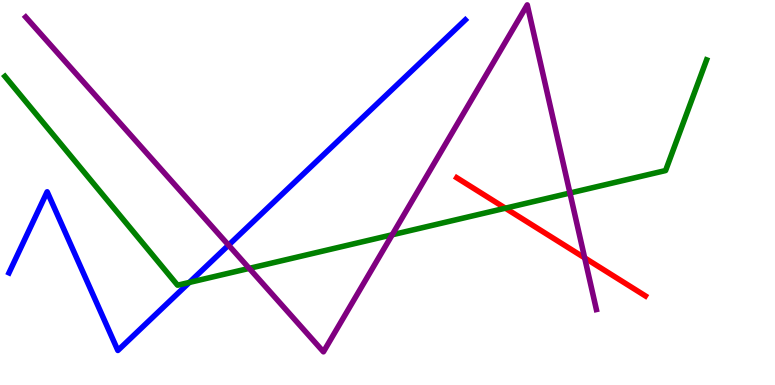[{'lines': ['blue', 'red'], 'intersections': []}, {'lines': ['green', 'red'], 'intersections': [{'x': 6.52, 'y': 4.59}]}, {'lines': ['purple', 'red'], 'intersections': [{'x': 7.54, 'y': 3.3}]}, {'lines': ['blue', 'green'], 'intersections': [{'x': 2.44, 'y': 2.66}]}, {'lines': ['blue', 'purple'], 'intersections': [{'x': 2.95, 'y': 3.63}]}, {'lines': ['green', 'purple'], 'intersections': [{'x': 3.22, 'y': 3.03}, {'x': 5.06, 'y': 3.9}, {'x': 7.35, 'y': 4.99}]}]